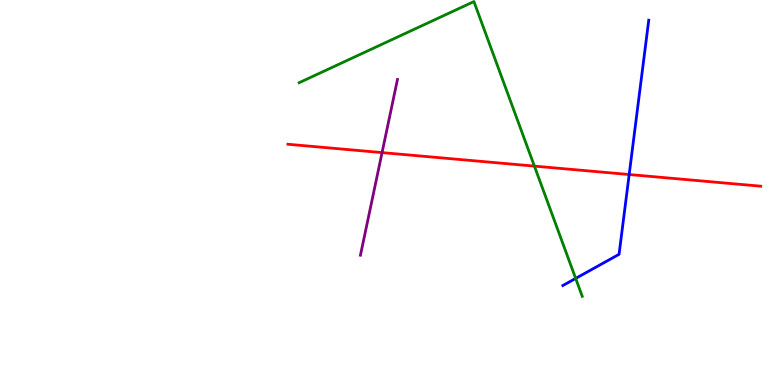[{'lines': ['blue', 'red'], 'intersections': [{'x': 8.12, 'y': 5.47}]}, {'lines': ['green', 'red'], 'intersections': [{'x': 6.9, 'y': 5.69}]}, {'lines': ['purple', 'red'], 'intersections': [{'x': 4.93, 'y': 6.04}]}, {'lines': ['blue', 'green'], 'intersections': [{'x': 7.43, 'y': 2.77}]}, {'lines': ['blue', 'purple'], 'intersections': []}, {'lines': ['green', 'purple'], 'intersections': []}]